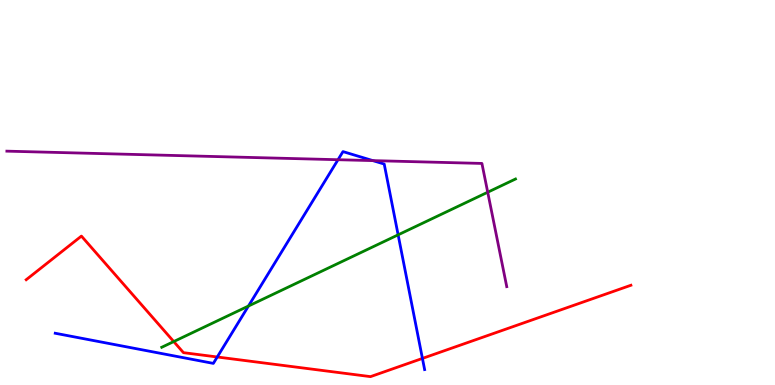[{'lines': ['blue', 'red'], 'intersections': [{'x': 2.8, 'y': 0.728}, {'x': 5.45, 'y': 0.691}]}, {'lines': ['green', 'red'], 'intersections': [{'x': 2.24, 'y': 1.13}]}, {'lines': ['purple', 'red'], 'intersections': []}, {'lines': ['blue', 'green'], 'intersections': [{'x': 3.21, 'y': 2.05}, {'x': 5.14, 'y': 3.9}]}, {'lines': ['blue', 'purple'], 'intersections': [{'x': 4.36, 'y': 5.85}, {'x': 4.81, 'y': 5.83}]}, {'lines': ['green', 'purple'], 'intersections': [{'x': 6.29, 'y': 5.01}]}]